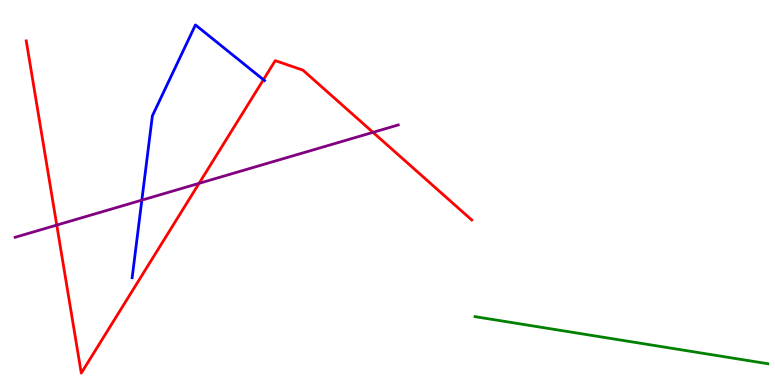[{'lines': ['blue', 'red'], 'intersections': [{'x': 3.4, 'y': 7.93}]}, {'lines': ['green', 'red'], 'intersections': []}, {'lines': ['purple', 'red'], 'intersections': [{'x': 0.732, 'y': 4.15}, {'x': 2.57, 'y': 5.24}, {'x': 4.81, 'y': 6.56}]}, {'lines': ['blue', 'green'], 'intersections': []}, {'lines': ['blue', 'purple'], 'intersections': [{'x': 1.83, 'y': 4.8}]}, {'lines': ['green', 'purple'], 'intersections': []}]